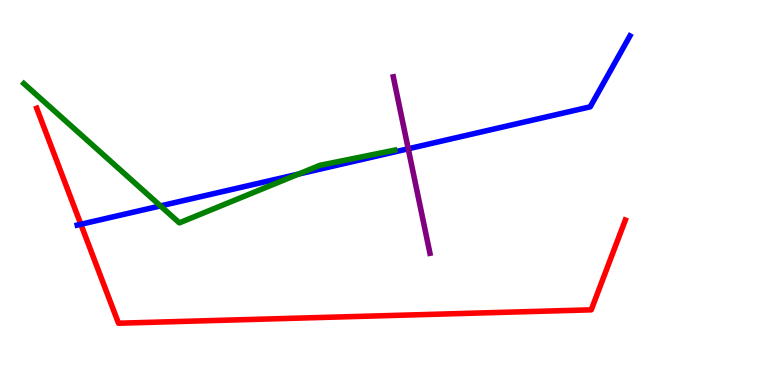[{'lines': ['blue', 'red'], 'intersections': [{'x': 1.04, 'y': 4.17}]}, {'lines': ['green', 'red'], 'intersections': []}, {'lines': ['purple', 'red'], 'intersections': []}, {'lines': ['blue', 'green'], 'intersections': [{'x': 2.07, 'y': 4.65}, {'x': 3.85, 'y': 5.48}]}, {'lines': ['blue', 'purple'], 'intersections': [{'x': 5.27, 'y': 6.14}]}, {'lines': ['green', 'purple'], 'intersections': []}]